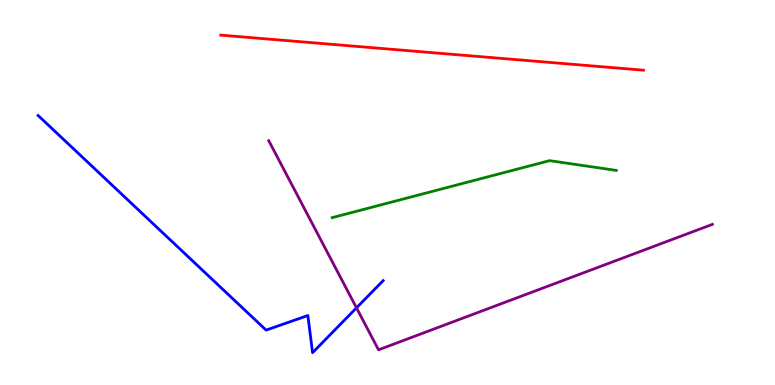[{'lines': ['blue', 'red'], 'intersections': []}, {'lines': ['green', 'red'], 'intersections': []}, {'lines': ['purple', 'red'], 'intersections': []}, {'lines': ['blue', 'green'], 'intersections': []}, {'lines': ['blue', 'purple'], 'intersections': [{'x': 4.6, 'y': 2.0}]}, {'lines': ['green', 'purple'], 'intersections': []}]